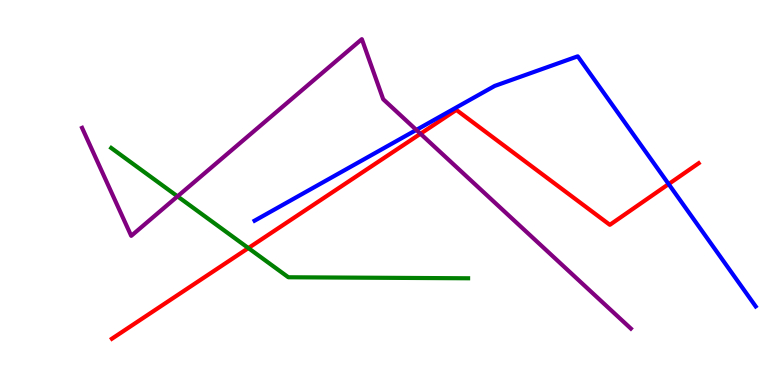[{'lines': ['blue', 'red'], 'intersections': [{'x': 8.63, 'y': 5.22}]}, {'lines': ['green', 'red'], 'intersections': [{'x': 3.2, 'y': 3.56}]}, {'lines': ['purple', 'red'], 'intersections': [{'x': 5.43, 'y': 6.53}]}, {'lines': ['blue', 'green'], 'intersections': []}, {'lines': ['blue', 'purple'], 'intersections': [{'x': 5.37, 'y': 6.63}]}, {'lines': ['green', 'purple'], 'intersections': [{'x': 2.29, 'y': 4.9}]}]